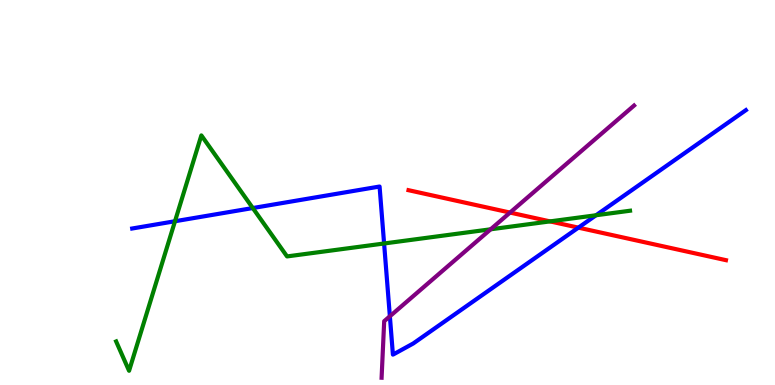[{'lines': ['blue', 'red'], 'intersections': [{'x': 7.46, 'y': 4.09}]}, {'lines': ['green', 'red'], 'intersections': [{'x': 7.1, 'y': 4.25}]}, {'lines': ['purple', 'red'], 'intersections': [{'x': 6.58, 'y': 4.48}]}, {'lines': ['blue', 'green'], 'intersections': [{'x': 2.26, 'y': 4.25}, {'x': 3.26, 'y': 4.6}, {'x': 4.96, 'y': 3.68}, {'x': 7.69, 'y': 4.41}]}, {'lines': ['blue', 'purple'], 'intersections': [{'x': 5.03, 'y': 1.78}]}, {'lines': ['green', 'purple'], 'intersections': [{'x': 6.33, 'y': 4.04}]}]